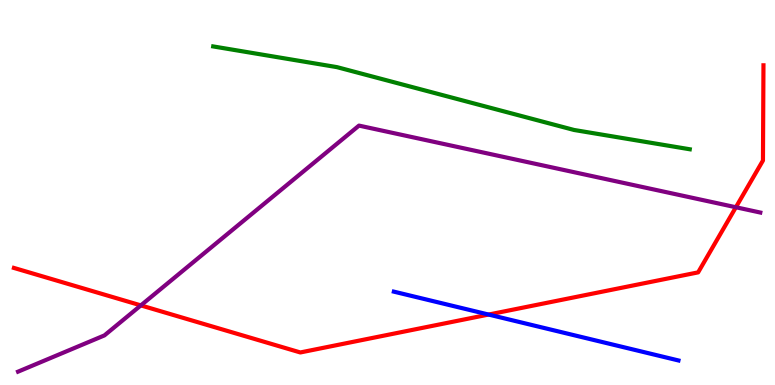[{'lines': ['blue', 'red'], 'intersections': [{'x': 6.3, 'y': 1.83}]}, {'lines': ['green', 'red'], 'intersections': []}, {'lines': ['purple', 'red'], 'intersections': [{'x': 1.82, 'y': 2.07}, {'x': 9.5, 'y': 4.62}]}, {'lines': ['blue', 'green'], 'intersections': []}, {'lines': ['blue', 'purple'], 'intersections': []}, {'lines': ['green', 'purple'], 'intersections': []}]